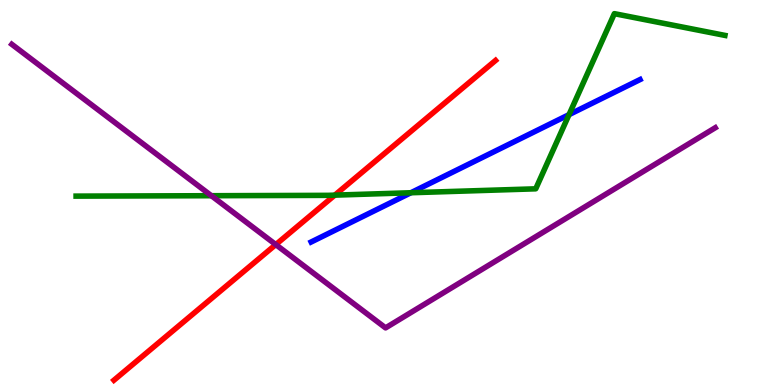[{'lines': ['blue', 'red'], 'intersections': []}, {'lines': ['green', 'red'], 'intersections': [{'x': 4.32, 'y': 4.93}]}, {'lines': ['purple', 'red'], 'intersections': [{'x': 3.56, 'y': 3.65}]}, {'lines': ['blue', 'green'], 'intersections': [{'x': 5.3, 'y': 4.99}, {'x': 7.34, 'y': 7.02}]}, {'lines': ['blue', 'purple'], 'intersections': []}, {'lines': ['green', 'purple'], 'intersections': [{'x': 2.73, 'y': 4.92}]}]